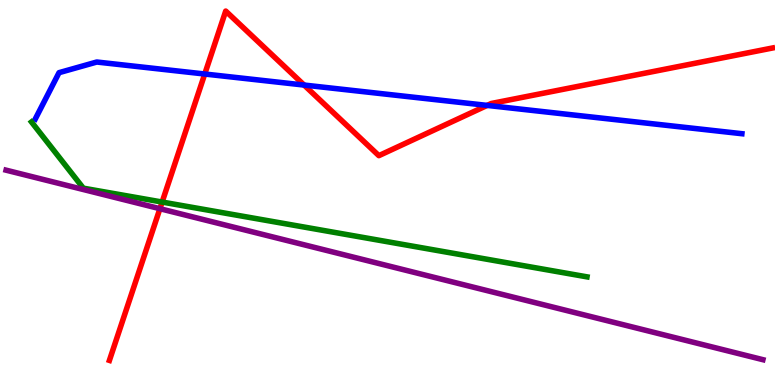[{'lines': ['blue', 'red'], 'intersections': [{'x': 2.64, 'y': 8.08}, {'x': 3.92, 'y': 7.79}, {'x': 6.29, 'y': 7.26}]}, {'lines': ['green', 'red'], 'intersections': [{'x': 2.09, 'y': 4.75}]}, {'lines': ['purple', 'red'], 'intersections': [{'x': 2.06, 'y': 4.58}]}, {'lines': ['blue', 'green'], 'intersections': []}, {'lines': ['blue', 'purple'], 'intersections': []}, {'lines': ['green', 'purple'], 'intersections': []}]